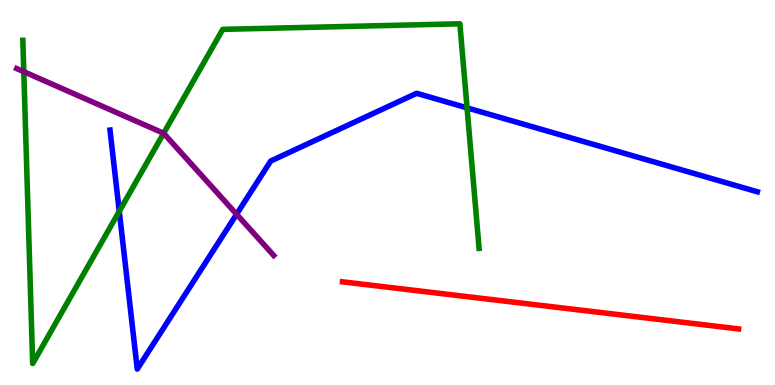[{'lines': ['blue', 'red'], 'intersections': []}, {'lines': ['green', 'red'], 'intersections': []}, {'lines': ['purple', 'red'], 'intersections': []}, {'lines': ['blue', 'green'], 'intersections': [{'x': 1.54, 'y': 4.51}, {'x': 6.03, 'y': 7.2}]}, {'lines': ['blue', 'purple'], 'intersections': [{'x': 3.05, 'y': 4.44}]}, {'lines': ['green', 'purple'], 'intersections': [{'x': 0.307, 'y': 8.14}, {'x': 2.11, 'y': 6.54}]}]